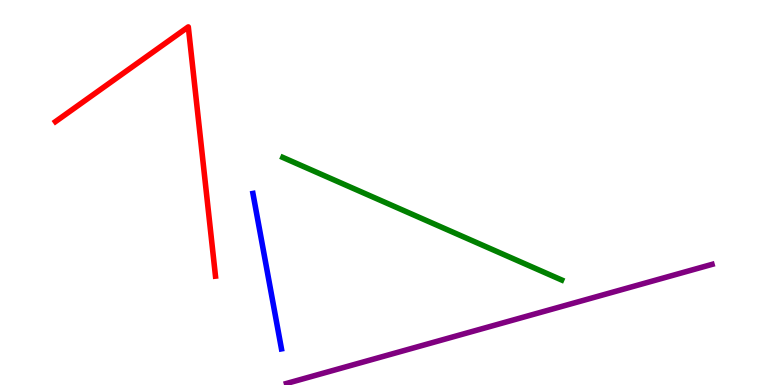[{'lines': ['blue', 'red'], 'intersections': []}, {'lines': ['green', 'red'], 'intersections': []}, {'lines': ['purple', 'red'], 'intersections': []}, {'lines': ['blue', 'green'], 'intersections': []}, {'lines': ['blue', 'purple'], 'intersections': []}, {'lines': ['green', 'purple'], 'intersections': []}]